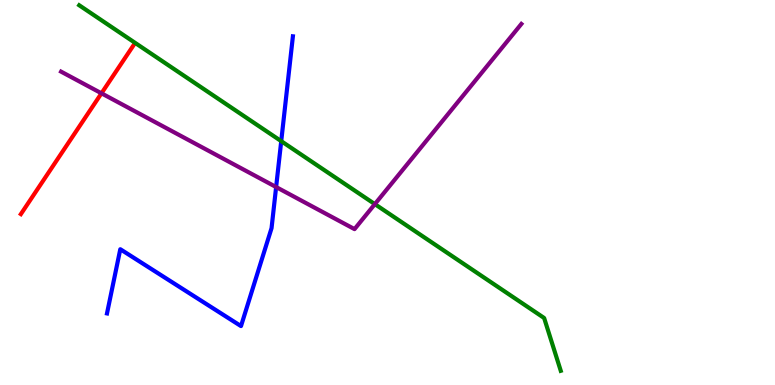[{'lines': ['blue', 'red'], 'intersections': []}, {'lines': ['green', 'red'], 'intersections': []}, {'lines': ['purple', 'red'], 'intersections': [{'x': 1.31, 'y': 7.58}]}, {'lines': ['blue', 'green'], 'intersections': [{'x': 3.63, 'y': 6.33}]}, {'lines': ['blue', 'purple'], 'intersections': [{'x': 3.56, 'y': 5.14}]}, {'lines': ['green', 'purple'], 'intersections': [{'x': 4.84, 'y': 4.7}]}]